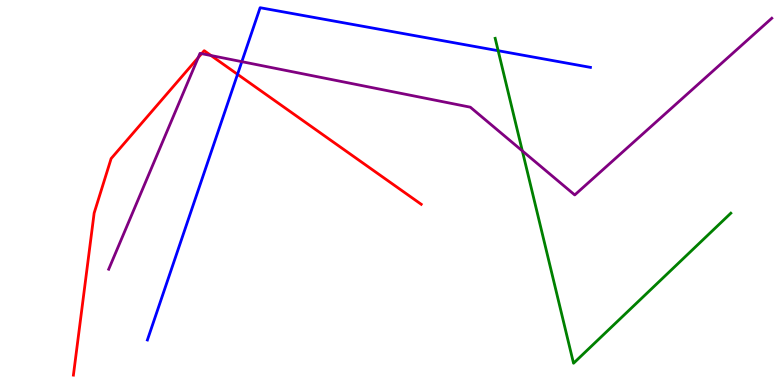[{'lines': ['blue', 'red'], 'intersections': [{'x': 3.07, 'y': 8.07}]}, {'lines': ['green', 'red'], 'intersections': []}, {'lines': ['purple', 'red'], 'intersections': [{'x': 2.56, 'y': 8.5}, {'x': 2.6, 'y': 8.61}, {'x': 2.72, 'y': 8.56}]}, {'lines': ['blue', 'green'], 'intersections': [{'x': 6.43, 'y': 8.68}]}, {'lines': ['blue', 'purple'], 'intersections': [{'x': 3.12, 'y': 8.4}]}, {'lines': ['green', 'purple'], 'intersections': [{'x': 6.74, 'y': 6.08}]}]